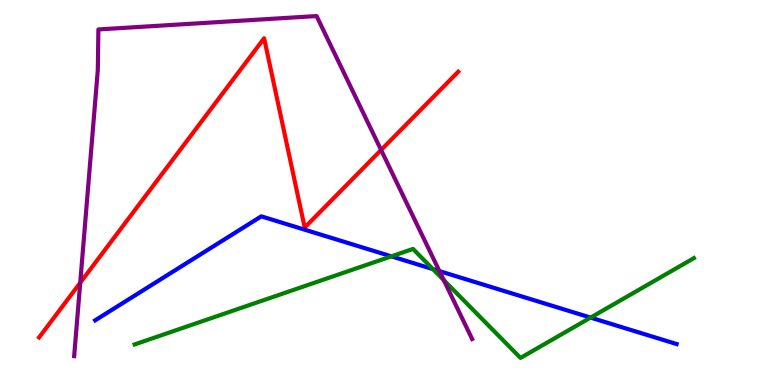[{'lines': ['blue', 'red'], 'intersections': []}, {'lines': ['green', 'red'], 'intersections': []}, {'lines': ['purple', 'red'], 'intersections': [{'x': 1.04, 'y': 2.66}, {'x': 4.92, 'y': 6.1}]}, {'lines': ['blue', 'green'], 'intersections': [{'x': 5.05, 'y': 3.34}, {'x': 5.59, 'y': 3.01}, {'x': 7.62, 'y': 1.75}]}, {'lines': ['blue', 'purple'], 'intersections': [{'x': 5.67, 'y': 2.96}]}, {'lines': ['green', 'purple'], 'intersections': [{'x': 5.73, 'y': 2.72}]}]